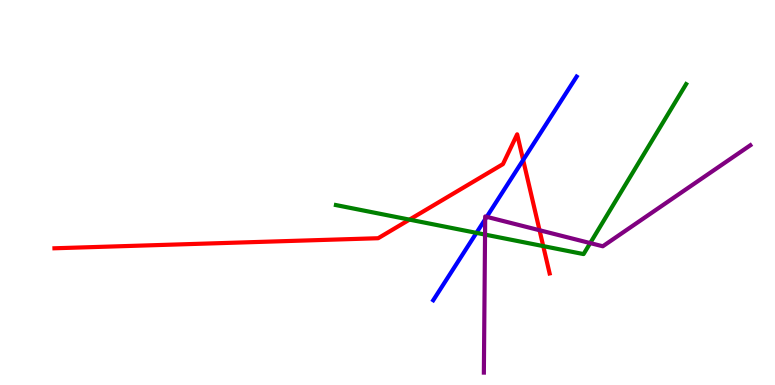[{'lines': ['blue', 'red'], 'intersections': [{'x': 6.75, 'y': 5.84}]}, {'lines': ['green', 'red'], 'intersections': [{'x': 5.28, 'y': 4.3}, {'x': 7.01, 'y': 3.61}]}, {'lines': ['purple', 'red'], 'intersections': [{'x': 6.96, 'y': 4.02}]}, {'lines': ['blue', 'green'], 'intersections': [{'x': 6.15, 'y': 3.95}]}, {'lines': ['blue', 'purple'], 'intersections': [{'x': 6.26, 'y': 4.3}, {'x': 6.28, 'y': 4.37}]}, {'lines': ['green', 'purple'], 'intersections': [{'x': 6.26, 'y': 3.91}, {'x': 7.62, 'y': 3.69}]}]